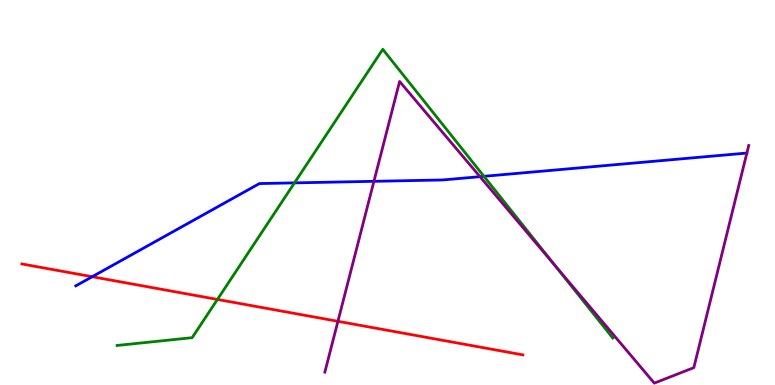[{'lines': ['blue', 'red'], 'intersections': [{'x': 1.19, 'y': 2.81}]}, {'lines': ['green', 'red'], 'intersections': [{'x': 2.81, 'y': 2.22}]}, {'lines': ['purple', 'red'], 'intersections': [{'x': 4.36, 'y': 1.65}]}, {'lines': ['blue', 'green'], 'intersections': [{'x': 3.8, 'y': 5.25}, {'x': 6.24, 'y': 5.42}]}, {'lines': ['blue', 'purple'], 'intersections': [{'x': 4.82, 'y': 5.29}, {'x': 6.19, 'y': 5.41}]}, {'lines': ['green', 'purple'], 'intersections': [{'x': 7.16, 'y': 3.09}]}]